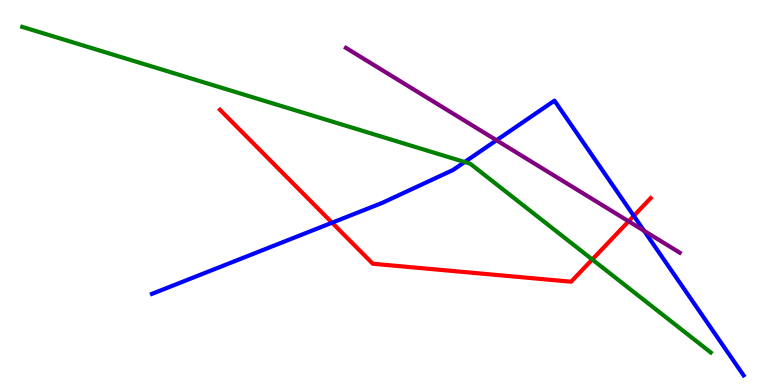[{'lines': ['blue', 'red'], 'intersections': [{'x': 4.28, 'y': 4.22}, {'x': 8.18, 'y': 4.39}]}, {'lines': ['green', 'red'], 'intersections': [{'x': 7.64, 'y': 3.26}]}, {'lines': ['purple', 'red'], 'intersections': [{'x': 8.11, 'y': 4.25}]}, {'lines': ['blue', 'green'], 'intersections': [{'x': 6.0, 'y': 5.79}]}, {'lines': ['blue', 'purple'], 'intersections': [{'x': 6.41, 'y': 6.36}, {'x': 8.31, 'y': 4.01}]}, {'lines': ['green', 'purple'], 'intersections': []}]